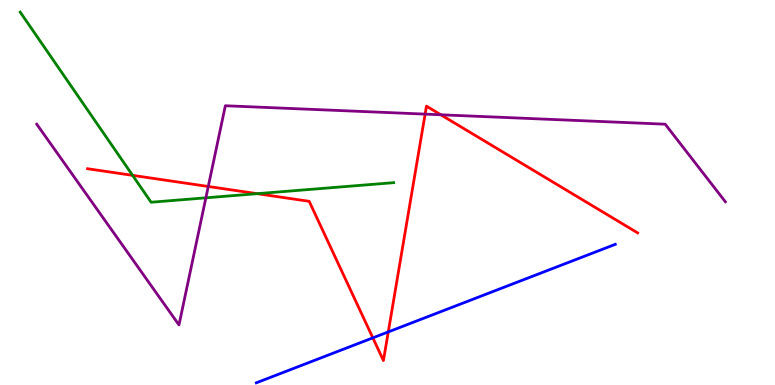[{'lines': ['blue', 'red'], 'intersections': [{'x': 4.81, 'y': 1.22}, {'x': 5.01, 'y': 1.38}]}, {'lines': ['green', 'red'], 'intersections': [{'x': 1.71, 'y': 5.45}, {'x': 3.32, 'y': 4.97}]}, {'lines': ['purple', 'red'], 'intersections': [{'x': 2.69, 'y': 5.16}, {'x': 5.49, 'y': 7.04}, {'x': 5.69, 'y': 7.02}]}, {'lines': ['blue', 'green'], 'intersections': []}, {'lines': ['blue', 'purple'], 'intersections': []}, {'lines': ['green', 'purple'], 'intersections': [{'x': 2.66, 'y': 4.86}]}]